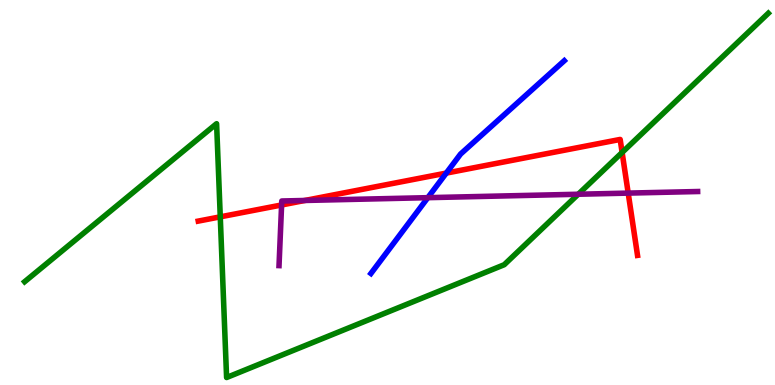[{'lines': ['blue', 'red'], 'intersections': [{'x': 5.76, 'y': 5.5}]}, {'lines': ['green', 'red'], 'intersections': [{'x': 2.84, 'y': 4.37}, {'x': 8.03, 'y': 6.04}]}, {'lines': ['purple', 'red'], 'intersections': [{'x': 3.63, 'y': 4.68}, {'x': 3.93, 'y': 4.79}, {'x': 8.11, 'y': 4.98}]}, {'lines': ['blue', 'green'], 'intersections': []}, {'lines': ['blue', 'purple'], 'intersections': [{'x': 5.52, 'y': 4.87}]}, {'lines': ['green', 'purple'], 'intersections': [{'x': 7.46, 'y': 4.95}]}]